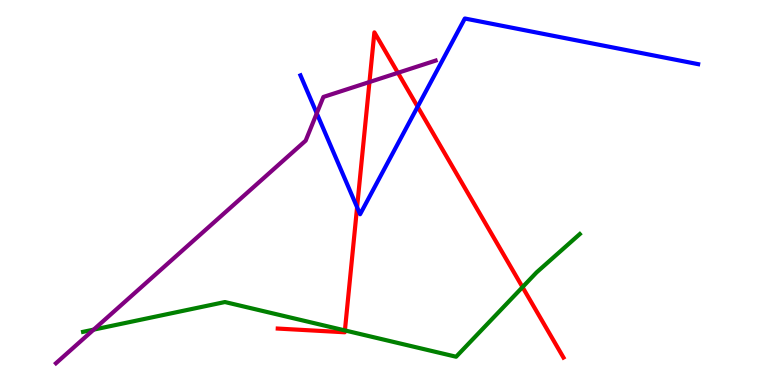[{'lines': ['blue', 'red'], 'intersections': [{'x': 4.61, 'y': 4.62}, {'x': 5.39, 'y': 7.23}]}, {'lines': ['green', 'red'], 'intersections': [{'x': 4.45, 'y': 1.42}, {'x': 6.74, 'y': 2.54}]}, {'lines': ['purple', 'red'], 'intersections': [{'x': 4.77, 'y': 7.87}, {'x': 5.13, 'y': 8.11}]}, {'lines': ['blue', 'green'], 'intersections': []}, {'lines': ['blue', 'purple'], 'intersections': [{'x': 4.09, 'y': 7.06}]}, {'lines': ['green', 'purple'], 'intersections': [{'x': 1.21, 'y': 1.44}]}]